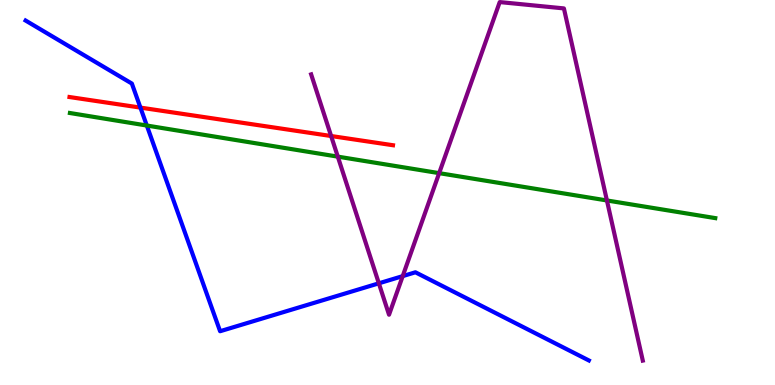[{'lines': ['blue', 'red'], 'intersections': [{'x': 1.81, 'y': 7.21}]}, {'lines': ['green', 'red'], 'intersections': []}, {'lines': ['purple', 'red'], 'intersections': [{'x': 4.27, 'y': 6.47}]}, {'lines': ['blue', 'green'], 'intersections': [{'x': 1.89, 'y': 6.74}]}, {'lines': ['blue', 'purple'], 'intersections': [{'x': 4.89, 'y': 2.64}, {'x': 5.2, 'y': 2.83}]}, {'lines': ['green', 'purple'], 'intersections': [{'x': 4.36, 'y': 5.93}, {'x': 5.67, 'y': 5.5}, {'x': 7.83, 'y': 4.79}]}]